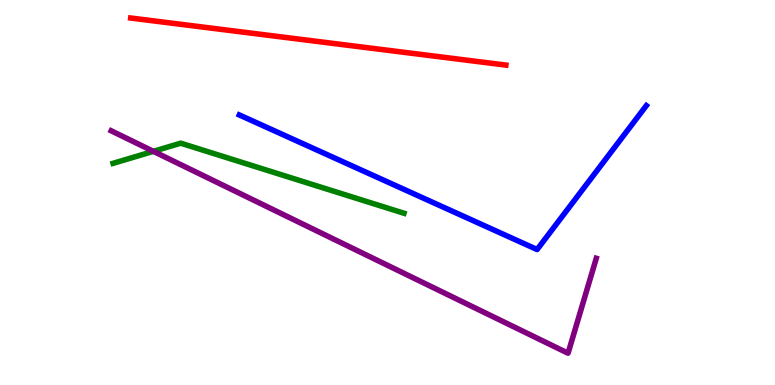[{'lines': ['blue', 'red'], 'intersections': []}, {'lines': ['green', 'red'], 'intersections': []}, {'lines': ['purple', 'red'], 'intersections': []}, {'lines': ['blue', 'green'], 'intersections': []}, {'lines': ['blue', 'purple'], 'intersections': []}, {'lines': ['green', 'purple'], 'intersections': [{'x': 1.98, 'y': 6.07}]}]